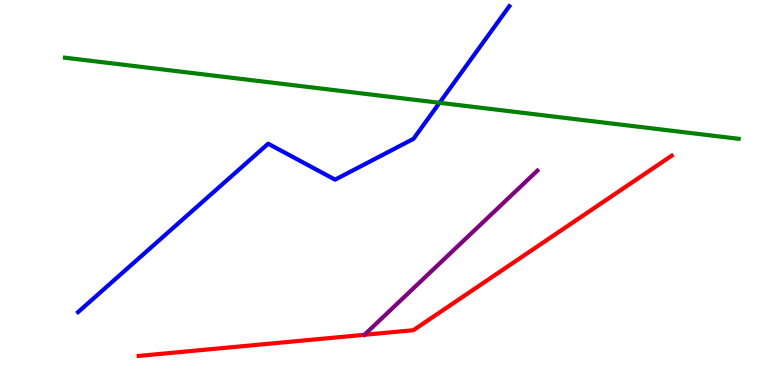[{'lines': ['blue', 'red'], 'intersections': []}, {'lines': ['green', 'red'], 'intersections': []}, {'lines': ['purple', 'red'], 'intersections': []}, {'lines': ['blue', 'green'], 'intersections': [{'x': 5.67, 'y': 7.33}]}, {'lines': ['blue', 'purple'], 'intersections': []}, {'lines': ['green', 'purple'], 'intersections': []}]